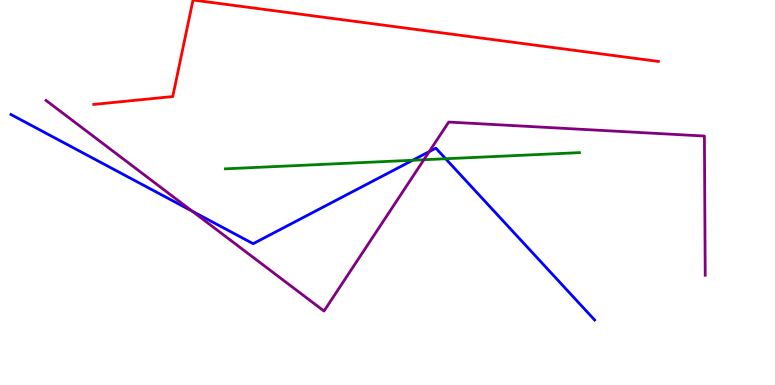[{'lines': ['blue', 'red'], 'intersections': []}, {'lines': ['green', 'red'], 'intersections': []}, {'lines': ['purple', 'red'], 'intersections': []}, {'lines': ['blue', 'green'], 'intersections': [{'x': 5.33, 'y': 5.84}, {'x': 5.75, 'y': 5.88}]}, {'lines': ['blue', 'purple'], 'intersections': [{'x': 2.48, 'y': 4.51}, {'x': 5.54, 'y': 6.06}]}, {'lines': ['green', 'purple'], 'intersections': [{'x': 5.47, 'y': 5.85}]}]